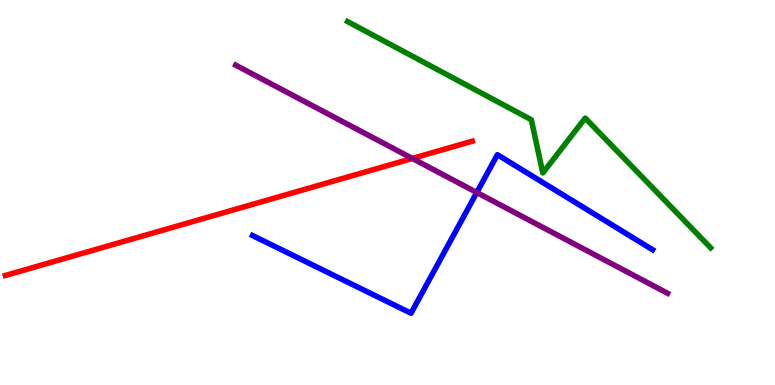[{'lines': ['blue', 'red'], 'intersections': []}, {'lines': ['green', 'red'], 'intersections': []}, {'lines': ['purple', 'red'], 'intersections': [{'x': 5.32, 'y': 5.88}]}, {'lines': ['blue', 'green'], 'intersections': []}, {'lines': ['blue', 'purple'], 'intersections': [{'x': 6.15, 'y': 5.0}]}, {'lines': ['green', 'purple'], 'intersections': []}]